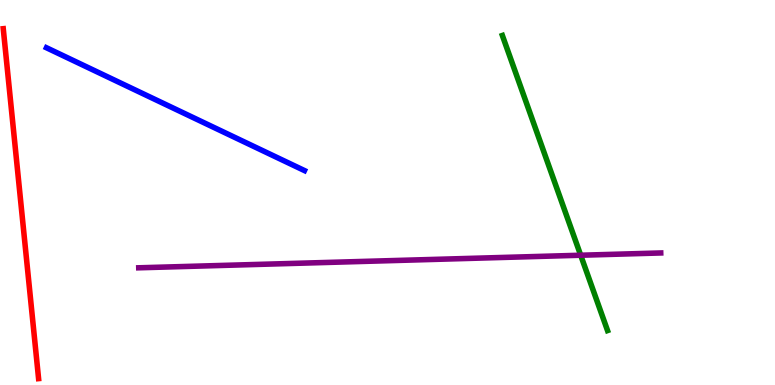[{'lines': ['blue', 'red'], 'intersections': []}, {'lines': ['green', 'red'], 'intersections': []}, {'lines': ['purple', 'red'], 'intersections': []}, {'lines': ['blue', 'green'], 'intersections': []}, {'lines': ['blue', 'purple'], 'intersections': []}, {'lines': ['green', 'purple'], 'intersections': [{'x': 7.49, 'y': 3.37}]}]